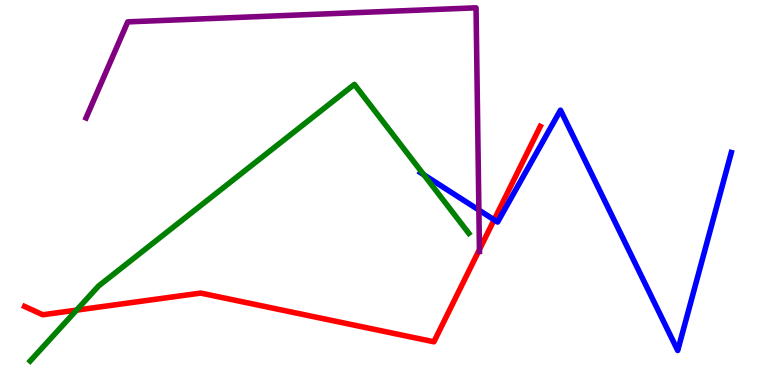[{'lines': ['blue', 'red'], 'intersections': [{'x': 6.38, 'y': 4.29}]}, {'lines': ['green', 'red'], 'intersections': [{'x': 0.988, 'y': 1.94}]}, {'lines': ['purple', 'red'], 'intersections': [{'x': 6.19, 'y': 3.52}]}, {'lines': ['blue', 'green'], 'intersections': [{'x': 5.47, 'y': 5.46}]}, {'lines': ['blue', 'purple'], 'intersections': [{'x': 6.18, 'y': 4.54}]}, {'lines': ['green', 'purple'], 'intersections': []}]